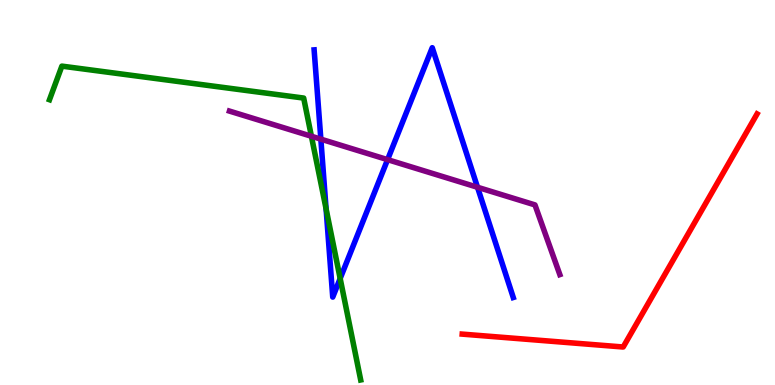[{'lines': ['blue', 'red'], 'intersections': []}, {'lines': ['green', 'red'], 'intersections': []}, {'lines': ['purple', 'red'], 'intersections': []}, {'lines': ['blue', 'green'], 'intersections': [{'x': 4.21, 'y': 4.57}, {'x': 4.39, 'y': 2.77}]}, {'lines': ['blue', 'purple'], 'intersections': [{'x': 4.14, 'y': 6.39}, {'x': 5.0, 'y': 5.85}, {'x': 6.16, 'y': 5.14}]}, {'lines': ['green', 'purple'], 'intersections': [{'x': 4.02, 'y': 6.46}]}]